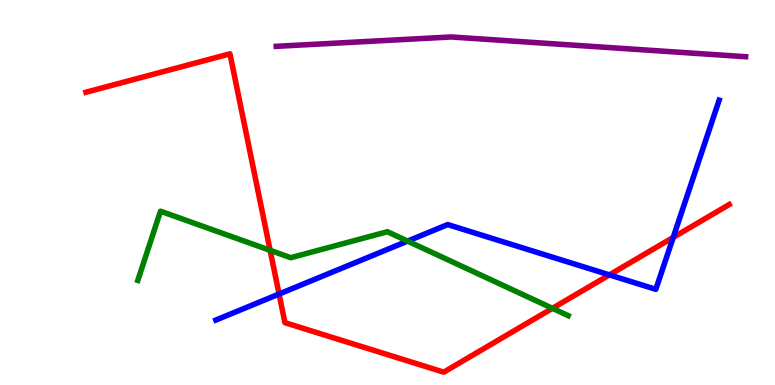[{'lines': ['blue', 'red'], 'intersections': [{'x': 3.6, 'y': 2.36}, {'x': 7.86, 'y': 2.86}, {'x': 8.69, 'y': 3.83}]}, {'lines': ['green', 'red'], 'intersections': [{'x': 3.49, 'y': 3.5}, {'x': 7.13, 'y': 1.99}]}, {'lines': ['purple', 'red'], 'intersections': []}, {'lines': ['blue', 'green'], 'intersections': [{'x': 5.26, 'y': 3.74}]}, {'lines': ['blue', 'purple'], 'intersections': []}, {'lines': ['green', 'purple'], 'intersections': []}]